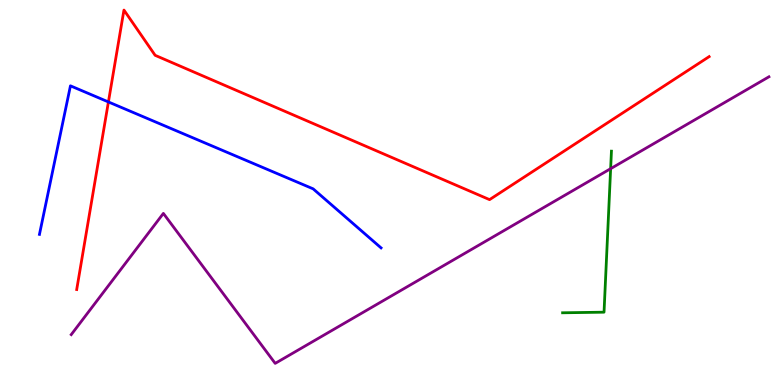[{'lines': ['blue', 'red'], 'intersections': [{'x': 1.4, 'y': 7.35}]}, {'lines': ['green', 'red'], 'intersections': []}, {'lines': ['purple', 'red'], 'intersections': []}, {'lines': ['blue', 'green'], 'intersections': []}, {'lines': ['blue', 'purple'], 'intersections': []}, {'lines': ['green', 'purple'], 'intersections': [{'x': 7.88, 'y': 5.62}]}]